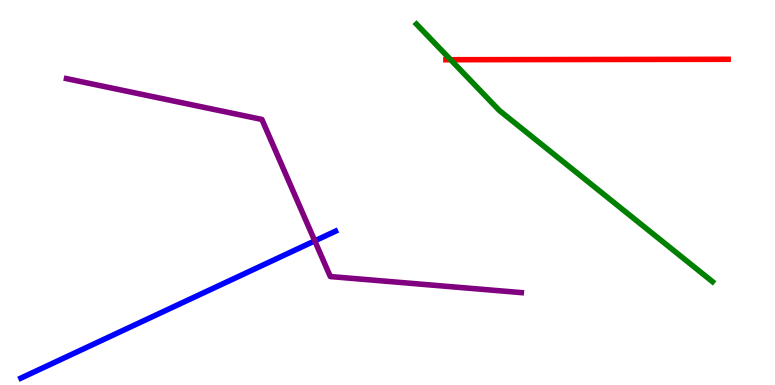[{'lines': ['blue', 'red'], 'intersections': []}, {'lines': ['green', 'red'], 'intersections': [{'x': 5.81, 'y': 8.45}]}, {'lines': ['purple', 'red'], 'intersections': []}, {'lines': ['blue', 'green'], 'intersections': []}, {'lines': ['blue', 'purple'], 'intersections': [{'x': 4.06, 'y': 3.74}]}, {'lines': ['green', 'purple'], 'intersections': []}]